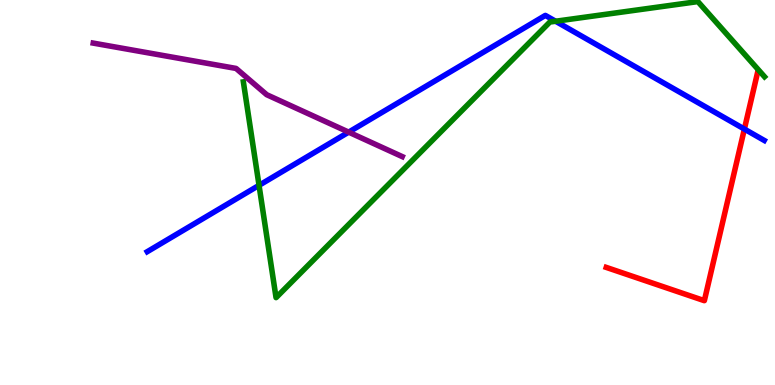[{'lines': ['blue', 'red'], 'intersections': [{'x': 9.6, 'y': 6.65}]}, {'lines': ['green', 'red'], 'intersections': []}, {'lines': ['purple', 'red'], 'intersections': []}, {'lines': ['blue', 'green'], 'intersections': [{'x': 3.34, 'y': 5.19}, {'x': 7.17, 'y': 9.45}]}, {'lines': ['blue', 'purple'], 'intersections': [{'x': 4.5, 'y': 6.57}]}, {'lines': ['green', 'purple'], 'intersections': []}]